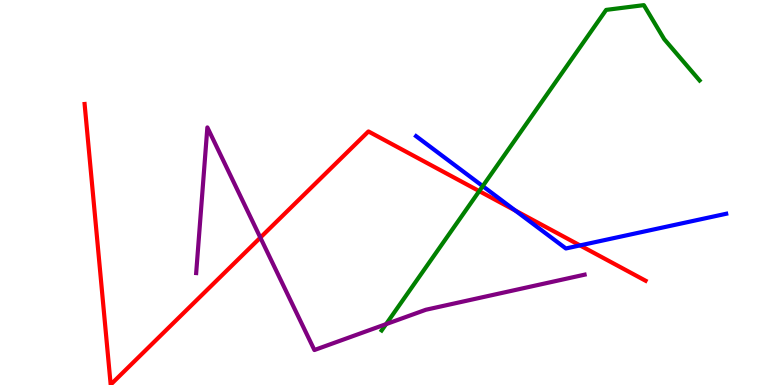[{'lines': ['blue', 'red'], 'intersections': [{'x': 6.65, 'y': 4.53}, {'x': 7.48, 'y': 3.63}]}, {'lines': ['green', 'red'], 'intersections': [{'x': 6.18, 'y': 5.04}]}, {'lines': ['purple', 'red'], 'intersections': [{'x': 3.36, 'y': 3.83}]}, {'lines': ['blue', 'green'], 'intersections': [{'x': 6.23, 'y': 5.17}]}, {'lines': ['blue', 'purple'], 'intersections': []}, {'lines': ['green', 'purple'], 'intersections': [{'x': 4.98, 'y': 1.58}]}]